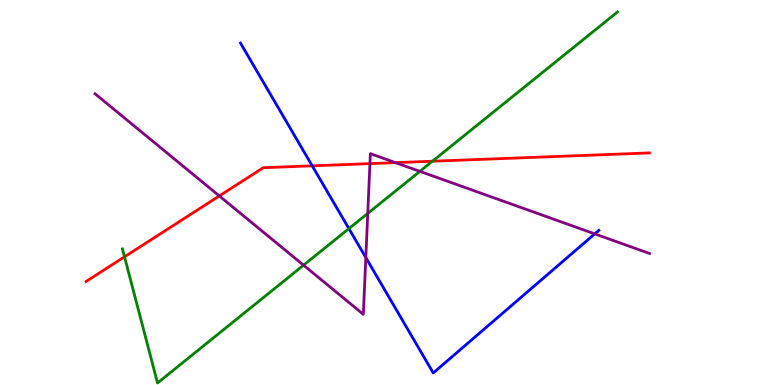[{'lines': ['blue', 'red'], 'intersections': [{'x': 4.03, 'y': 5.69}]}, {'lines': ['green', 'red'], 'intersections': [{'x': 1.61, 'y': 3.33}, {'x': 5.58, 'y': 5.81}]}, {'lines': ['purple', 'red'], 'intersections': [{'x': 2.83, 'y': 4.91}, {'x': 4.77, 'y': 5.75}, {'x': 5.1, 'y': 5.78}]}, {'lines': ['blue', 'green'], 'intersections': [{'x': 4.5, 'y': 4.06}]}, {'lines': ['blue', 'purple'], 'intersections': [{'x': 4.72, 'y': 3.31}, {'x': 7.67, 'y': 3.93}]}, {'lines': ['green', 'purple'], 'intersections': [{'x': 3.92, 'y': 3.11}, {'x': 4.75, 'y': 4.46}, {'x': 5.42, 'y': 5.55}]}]